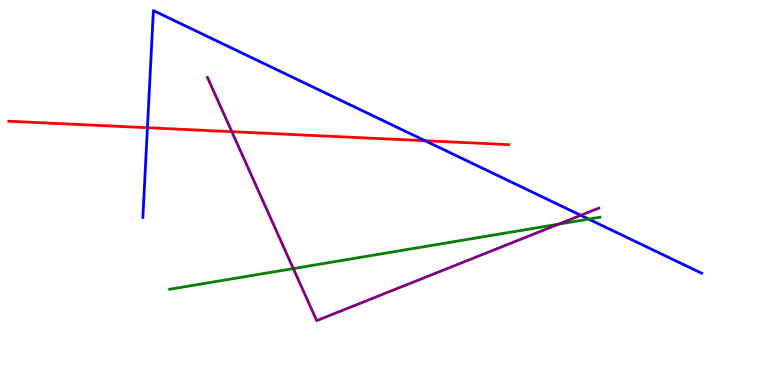[{'lines': ['blue', 'red'], 'intersections': [{'x': 1.9, 'y': 6.68}, {'x': 5.48, 'y': 6.34}]}, {'lines': ['green', 'red'], 'intersections': []}, {'lines': ['purple', 'red'], 'intersections': [{'x': 2.99, 'y': 6.58}]}, {'lines': ['blue', 'green'], 'intersections': [{'x': 7.6, 'y': 4.31}]}, {'lines': ['blue', 'purple'], 'intersections': [{'x': 7.49, 'y': 4.41}]}, {'lines': ['green', 'purple'], 'intersections': [{'x': 3.78, 'y': 3.02}, {'x': 7.21, 'y': 4.18}]}]